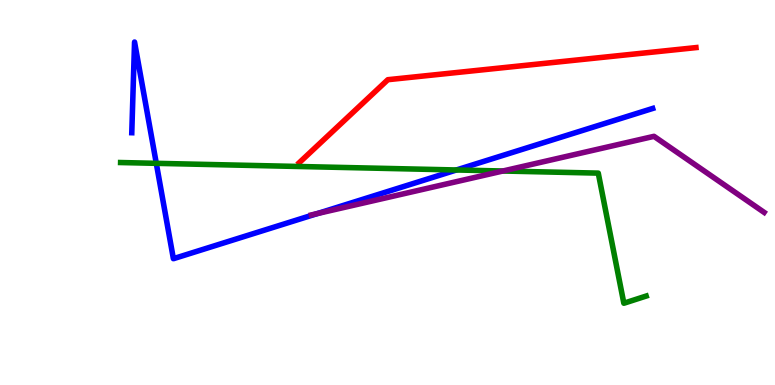[{'lines': ['blue', 'red'], 'intersections': []}, {'lines': ['green', 'red'], 'intersections': []}, {'lines': ['purple', 'red'], 'intersections': []}, {'lines': ['blue', 'green'], 'intersections': [{'x': 2.02, 'y': 5.76}, {'x': 5.89, 'y': 5.58}]}, {'lines': ['blue', 'purple'], 'intersections': [{'x': 4.09, 'y': 4.45}]}, {'lines': ['green', 'purple'], 'intersections': [{'x': 6.49, 'y': 5.56}]}]